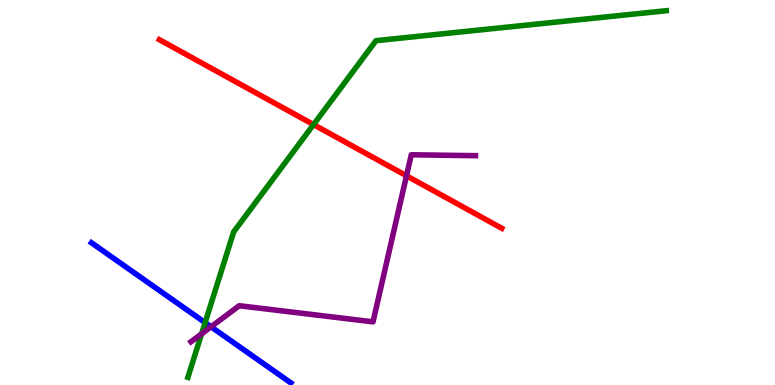[{'lines': ['blue', 'red'], 'intersections': []}, {'lines': ['green', 'red'], 'intersections': [{'x': 4.05, 'y': 6.76}]}, {'lines': ['purple', 'red'], 'intersections': [{'x': 5.24, 'y': 5.43}]}, {'lines': ['blue', 'green'], 'intersections': [{'x': 2.65, 'y': 1.62}]}, {'lines': ['blue', 'purple'], 'intersections': [{'x': 2.72, 'y': 1.51}]}, {'lines': ['green', 'purple'], 'intersections': [{'x': 2.6, 'y': 1.33}]}]